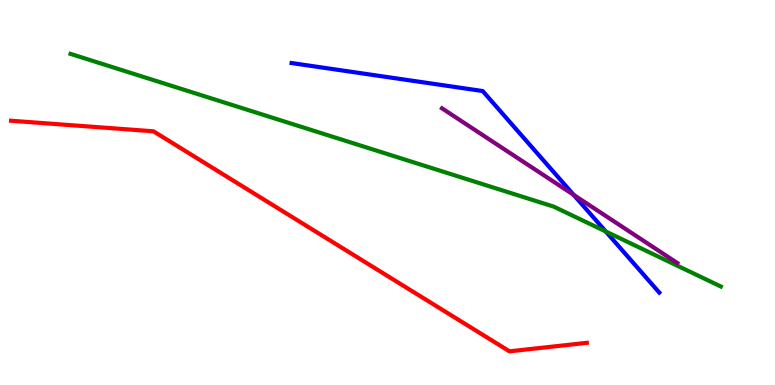[{'lines': ['blue', 'red'], 'intersections': []}, {'lines': ['green', 'red'], 'intersections': []}, {'lines': ['purple', 'red'], 'intersections': []}, {'lines': ['blue', 'green'], 'intersections': [{'x': 7.82, 'y': 3.99}]}, {'lines': ['blue', 'purple'], 'intersections': [{'x': 7.4, 'y': 4.94}]}, {'lines': ['green', 'purple'], 'intersections': []}]